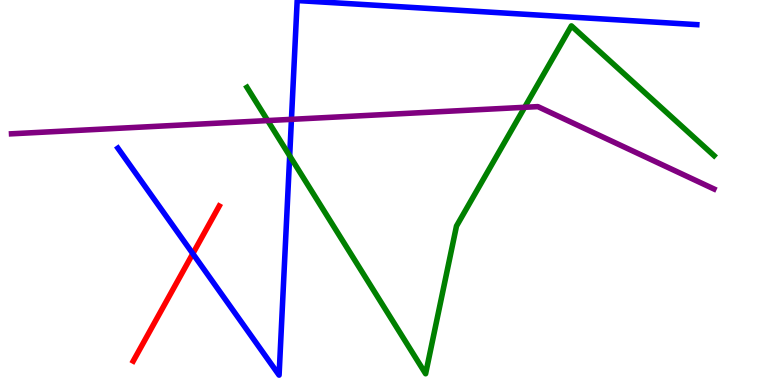[{'lines': ['blue', 'red'], 'intersections': [{'x': 2.49, 'y': 3.41}]}, {'lines': ['green', 'red'], 'intersections': []}, {'lines': ['purple', 'red'], 'intersections': []}, {'lines': ['blue', 'green'], 'intersections': [{'x': 3.74, 'y': 5.95}]}, {'lines': ['blue', 'purple'], 'intersections': [{'x': 3.76, 'y': 6.9}]}, {'lines': ['green', 'purple'], 'intersections': [{'x': 3.45, 'y': 6.87}, {'x': 6.77, 'y': 7.21}]}]